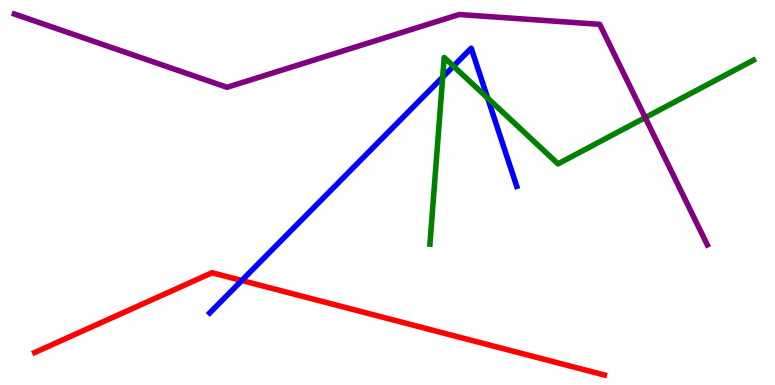[{'lines': ['blue', 'red'], 'intersections': [{'x': 3.12, 'y': 2.71}]}, {'lines': ['green', 'red'], 'intersections': []}, {'lines': ['purple', 'red'], 'intersections': []}, {'lines': ['blue', 'green'], 'intersections': [{'x': 5.71, 'y': 8.0}, {'x': 5.85, 'y': 8.28}, {'x': 6.29, 'y': 7.45}]}, {'lines': ['blue', 'purple'], 'intersections': []}, {'lines': ['green', 'purple'], 'intersections': [{'x': 8.33, 'y': 6.95}]}]